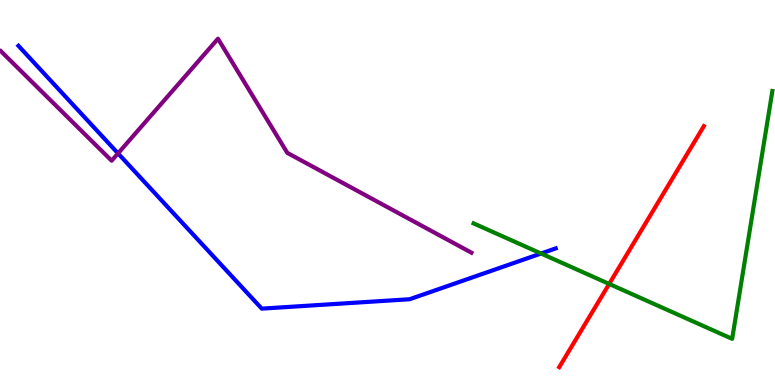[{'lines': ['blue', 'red'], 'intersections': []}, {'lines': ['green', 'red'], 'intersections': [{'x': 7.86, 'y': 2.63}]}, {'lines': ['purple', 'red'], 'intersections': []}, {'lines': ['blue', 'green'], 'intersections': [{'x': 6.98, 'y': 3.42}]}, {'lines': ['blue', 'purple'], 'intersections': [{'x': 1.52, 'y': 6.02}]}, {'lines': ['green', 'purple'], 'intersections': []}]